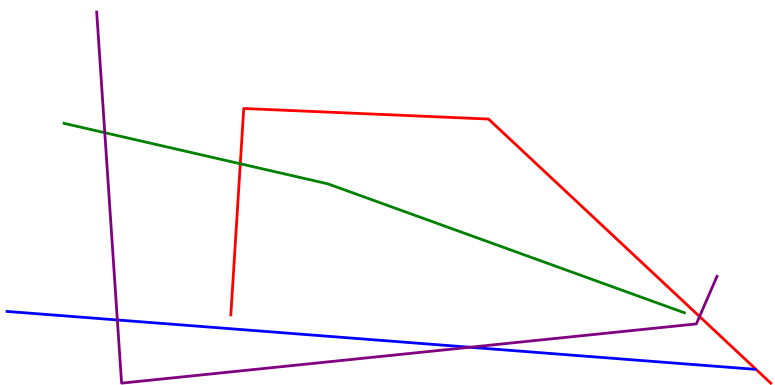[{'lines': ['blue', 'red'], 'intersections': []}, {'lines': ['green', 'red'], 'intersections': [{'x': 3.1, 'y': 5.75}]}, {'lines': ['purple', 'red'], 'intersections': [{'x': 9.03, 'y': 1.78}]}, {'lines': ['blue', 'green'], 'intersections': []}, {'lines': ['blue', 'purple'], 'intersections': [{'x': 1.51, 'y': 1.69}, {'x': 6.06, 'y': 0.981}]}, {'lines': ['green', 'purple'], 'intersections': [{'x': 1.35, 'y': 6.55}]}]